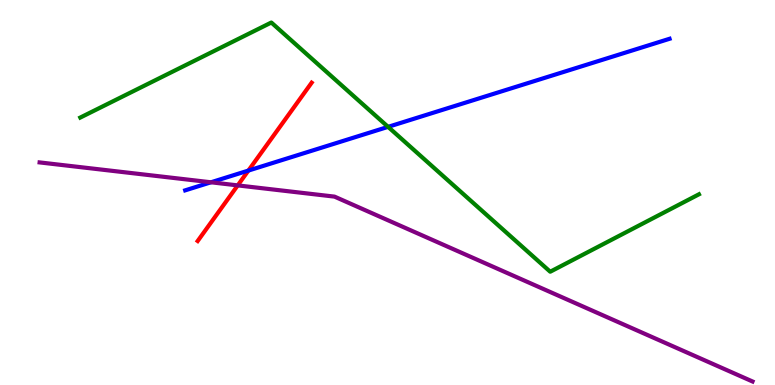[{'lines': ['blue', 'red'], 'intersections': [{'x': 3.21, 'y': 5.57}]}, {'lines': ['green', 'red'], 'intersections': []}, {'lines': ['purple', 'red'], 'intersections': [{'x': 3.07, 'y': 5.18}]}, {'lines': ['blue', 'green'], 'intersections': [{'x': 5.01, 'y': 6.7}]}, {'lines': ['blue', 'purple'], 'intersections': [{'x': 2.72, 'y': 5.27}]}, {'lines': ['green', 'purple'], 'intersections': []}]